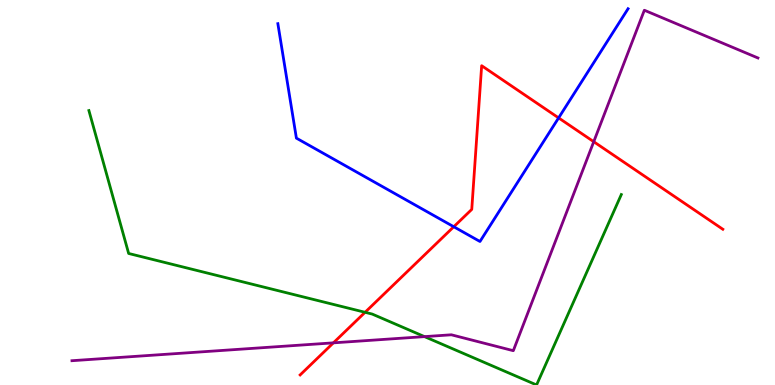[{'lines': ['blue', 'red'], 'intersections': [{'x': 5.86, 'y': 4.11}, {'x': 7.21, 'y': 6.94}]}, {'lines': ['green', 'red'], 'intersections': [{'x': 4.71, 'y': 1.89}]}, {'lines': ['purple', 'red'], 'intersections': [{'x': 4.3, 'y': 1.09}, {'x': 7.66, 'y': 6.32}]}, {'lines': ['blue', 'green'], 'intersections': []}, {'lines': ['blue', 'purple'], 'intersections': []}, {'lines': ['green', 'purple'], 'intersections': [{'x': 5.48, 'y': 1.26}]}]